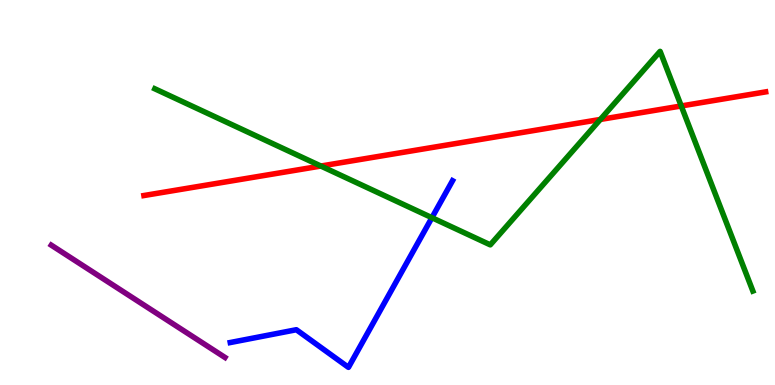[{'lines': ['blue', 'red'], 'intersections': []}, {'lines': ['green', 'red'], 'intersections': [{'x': 4.14, 'y': 5.69}, {'x': 7.75, 'y': 6.9}, {'x': 8.79, 'y': 7.25}]}, {'lines': ['purple', 'red'], 'intersections': []}, {'lines': ['blue', 'green'], 'intersections': [{'x': 5.57, 'y': 4.35}]}, {'lines': ['blue', 'purple'], 'intersections': []}, {'lines': ['green', 'purple'], 'intersections': []}]